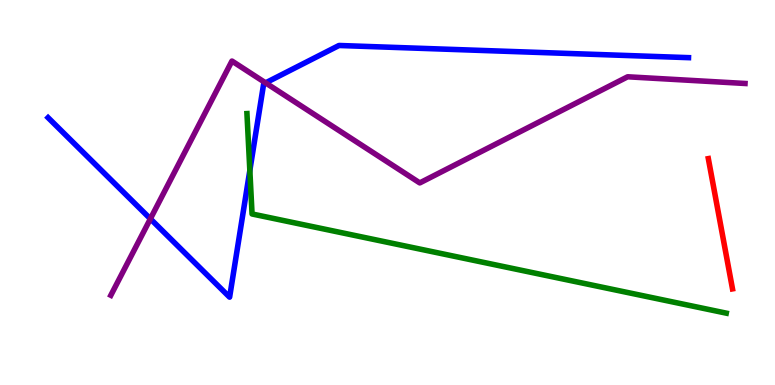[{'lines': ['blue', 'red'], 'intersections': []}, {'lines': ['green', 'red'], 'intersections': []}, {'lines': ['purple', 'red'], 'intersections': []}, {'lines': ['blue', 'green'], 'intersections': [{'x': 3.22, 'y': 5.57}]}, {'lines': ['blue', 'purple'], 'intersections': [{'x': 1.94, 'y': 4.32}, {'x': 3.43, 'y': 7.85}]}, {'lines': ['green', 'purple'], 'intersections': []}]